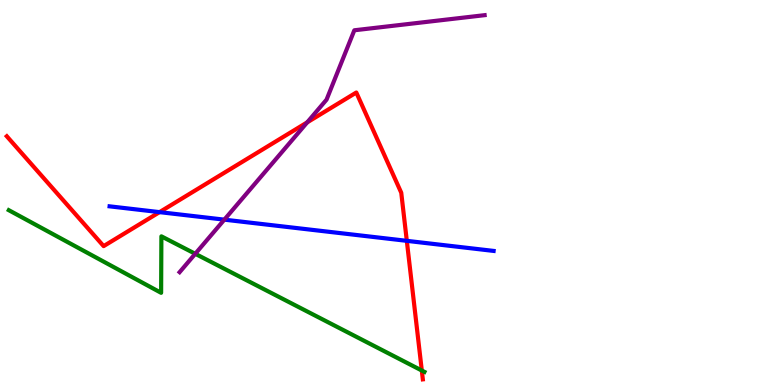[{'lines': ['blue', 'red'], 'intersections': [{'x': 2.06, 'y': 4.49}, {'x': 5.25, 'y': 3.74}]}, {'lines': ['green', 'red'], 'intersections': [{'x': 5.44, 'y': 0.376}]}, {'lines': ['purple', 'red'], 'intersections': [{'x': 3.96, 'y': 6.82}]}, {'lines': ['blue', 'green'], 'intersections': []}, {'lines': ['blue', 'purple'], 'intersections': [{'x': 2.89, 'y': 4.29}]}, {'lines': ['green', 'purple'], 'intersections': [{'x': 2.52, 'y': 3.41}]}]